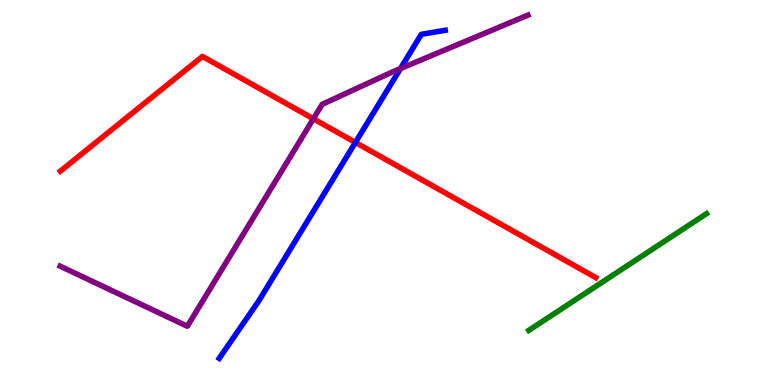[{'lines': ['blue', 'red'], 'intersections': [{'x': 4.59, 'y': 6.3}]}, {'lines': ['green', 'red'], 'intersections': []}, {'lines': ['purple', 'red'], 'intersections': [{'x': 4.04, 'y': 6.91}]}, {'lines': ['blue', 'green'], 'intersections': []}, {'lines': ['blue', 'purple'], 'intersections': [{'x': 5.17, 'y': 8.22}]}, {'lines': ['green', 'purple'], 'intersections': []}]